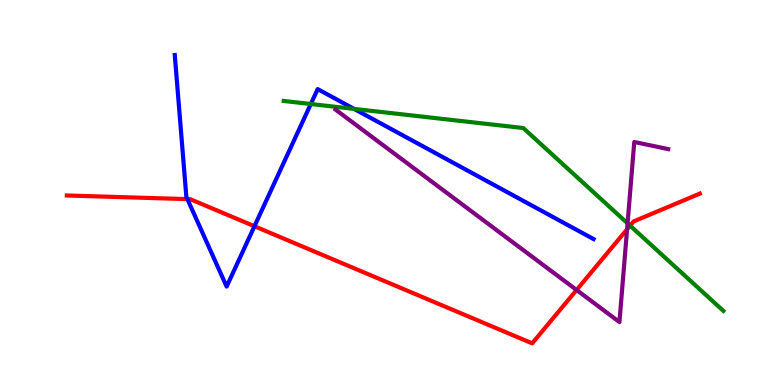[{'lines': ['blue', 'red'], 'intersections': [{'x': 2.42, 'y': 4.83}, {'x': 3.28, 'y': 4.12}]}, {'lines': ['green', 'red'], 'intersections': [{'x': 8.13, 'y': 4.14}]}, {'lines': ['purple', 'red'], 'intersections': [{'x': 7.44, 'y': 2.47}, {'x': 8.09, 'y': 4.04}]}, {'lines': ['blue', 'green'], 'intersections': [{'x': 4.01, 'y': 7.3}, {'x': 4.57, 'y': 7.17}]}, {'lines': ['blue', 'purple'], 'intersections': []}, {'lines': ['green', 'purple'], 'intersections': [{'x': 8.1, 'y': 4.2}]}]